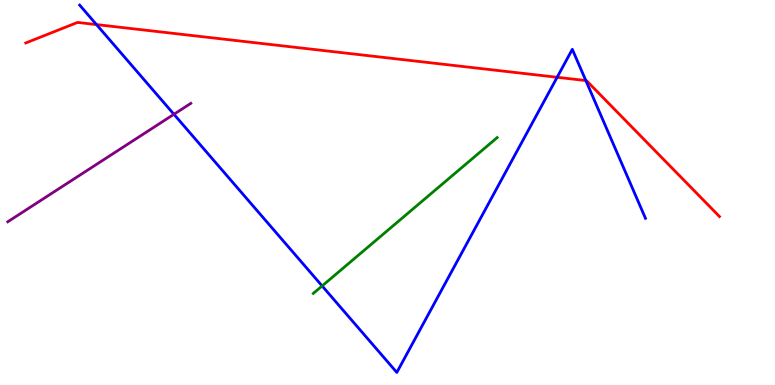[{'lines': ['blue', 'red'], 'intersections': [{'x': 1.25, 'y': 9.36}, {'x': 7.19, 'y': 7.99}, {'x': 7.56, 'y': 7.91}]}, {'lines': ['green', 'red'], 'intersections': []}, {'lines': ['purple', 'red'], 'intersections': []}, {'lines': ['blue', 'green'], 'intersections': [{'x': 4.16, 'y': 2.57}]}, {'lines': ['blue', 'purple'], 'intersections': [{'x': 2.24, 'y': 7.03}]}, {'lines': ['green', 'purple'], 'intersections': []}]